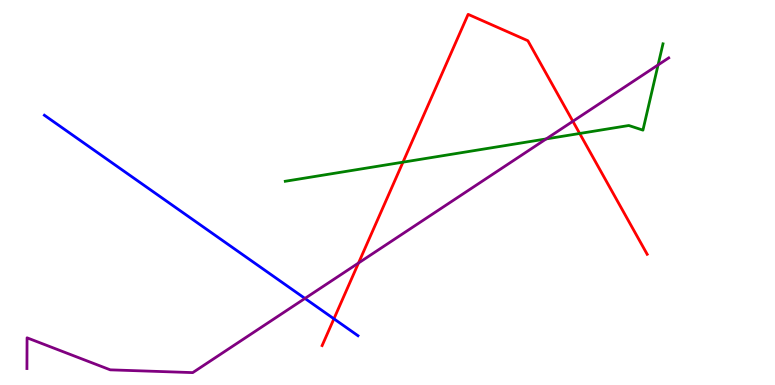[{'lines': ['blue', 'red'], 'intersections': [{'x': 4.31, 'y': 1.72}]}, {'lines': ['green', 'red'], 'intersections': [{'x': 5.2, 'y': 5.79}, {'x': 7.48, 'y': 6.53}]}, {'lines': ['purple', 'red'], 'intersections': [{'x': 4.63, 'y': 3.17}, {'x': 7.39, 'y': 6.85}]}, {'lines': ['blue', 'green'], 'intersections': []}, {'lines': ['blue', 'purple'], 'intersections': [{'x': 3.93, 'y': 2.25}]}, {'lines': ['green', 'purple'], 'intersections': [{'x': 7.05, 'y': 6.39}, {'x': 8.49, 'y': 8.31}]}]